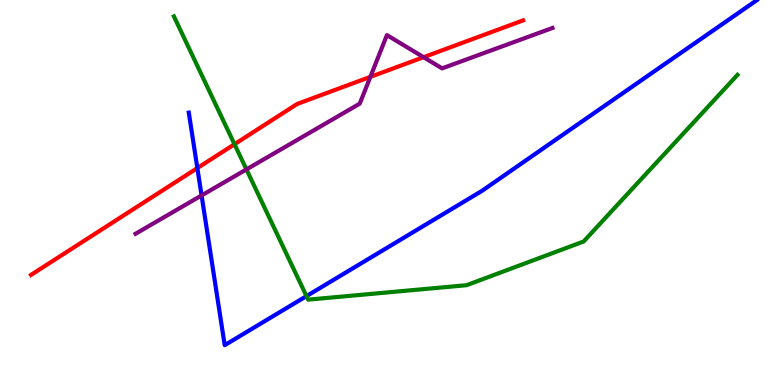[{'lines': ['blue', 'red'], 'intersections': [{'x': 2.55, 'y': 5.63}]}, {'lines': ['green', 'red'], 'intersections': [{'x': 3.03, 'y': 6.25}]}, {'lines': ['purple', 'red'], 'intersections': [{'x': 4.78, 'y': 8.0}, {'x': 5.47, 'y': 8.51}]}, {'lines': ['blue', 'green'], 'intersections': [{'x': 3.95, 'y': 2.31}]}, {'lines': ['blue', 'purple'], 'intersections': [{'x': 2.6, 'y': 4.92}]}, {'lines': ['green', 'purple'], 'intersections': [{'x': 3.18, 'y': 5.6}]}]